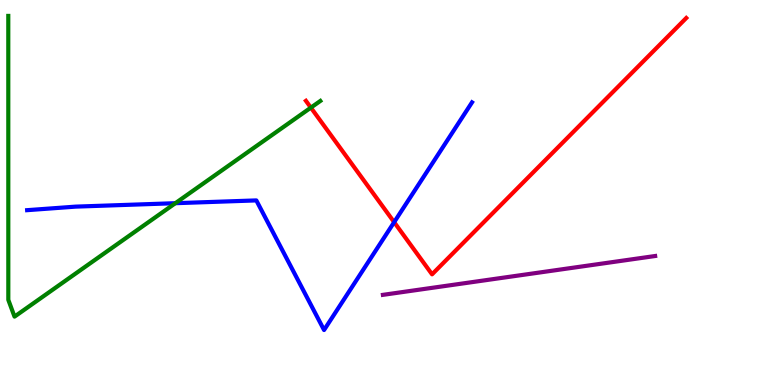[{'lines': ['blue', 'red'], 'intersections': [{'x': 5.09, 'y': 4.23}]}, {'lines': ['green', 'red'], 'intersections': [{'x': 4.01, 'y': 7.2}]}, {'lines': ['purple', 'red'], 'intersections': []}, {'lines': ['blue', 'green'], 'intersections': [{'x': 2.26, 'y': 4.72}]}, {'lines': ['blue', 'purple'], 'intersections': []}, {'lines': ['green', 'purple'], 'intersections': []}]